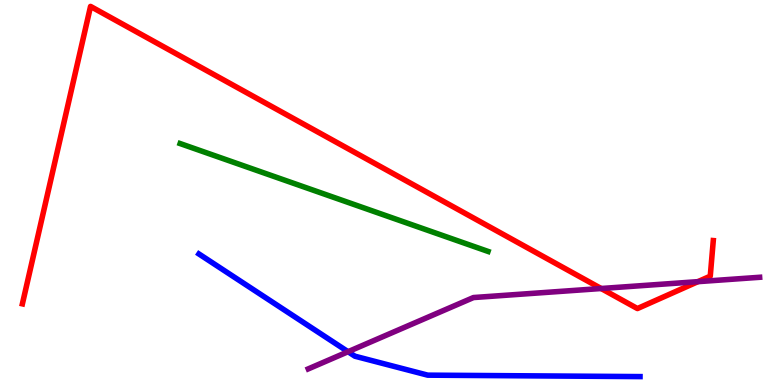[{'lines': ['blue', 'red'], 'intersections': []}, {'lines': ['green', 'red'], 'intersections': []}, {'lines': ['purple', 'red'], 'intersections': [{'x': 7.76, 'y': 2.51}, {'x': 9.01, 'y': 2.68}]}, {'lines': ['blue', 'green'], 'intersections': []}, {'lines': ['blue', 'purple'], 'intersections': [{'x': 4.49, 'y': 0.865}]}, {'lines': ['green', 'purple'], 'intersections': []}]